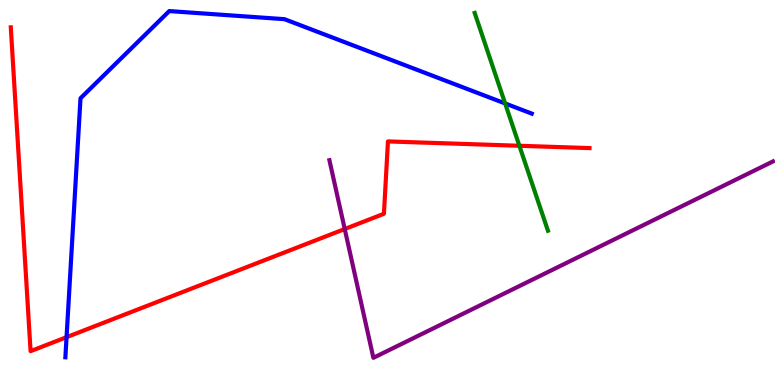[{'lines': ['blue', 'red'], 'intersections': [{'x': 0.859, 'y': 1.24}]}, {'lines': ['green', 'red'], 'intersections': [{'x': 6.7, 'y': 6.21}]}, {'lines': ['purple', 'red'], 'intersections': [{'x': 4.45, 'y': 4.05}]}, {'lines': ['blue', 'green'], 'intersections': [{'x': 6.52, 'y': 7.31}]}, {'lines': ['blue', 'purple'], 'intersections': []}, {'lines': ['green', 'purple'], 'intersections': []}]